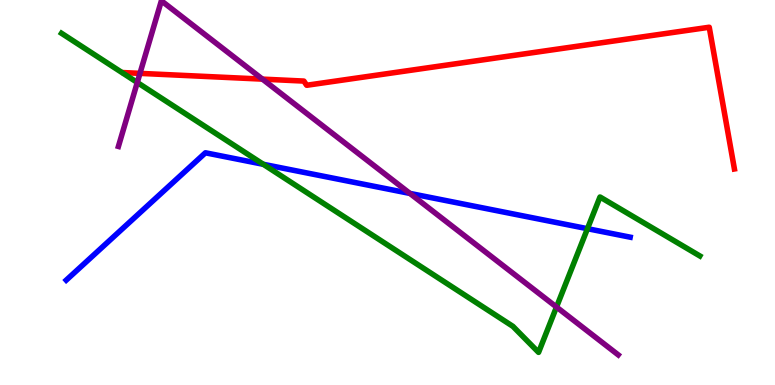[{'lines': ['blue', 'red'], 'intersections': []}, {'lines': ['green', 'red'], 'intersections': []}, {'lines': ['purple', 'red'], 'intersections': [{'x': 1.81, 'y': 8.09}, {'x': 3.39, 'y': 7.94}]}, {'lines': ['blue', 'green'], 'intersections': [{'x': 3.4, 'y': 5.73}, {'x': 7.58, 'y': 4.06}]}, {'lines': ['blue', 'purple'], 'intersections': [{'x': 5.29, 'y': 4.98}]}, {'lines': ['green', 'purple'], 'intersections': [{'x': 1.77, 'y': 7.86}, {'x': 7.18, 'y': 2.03}]}]